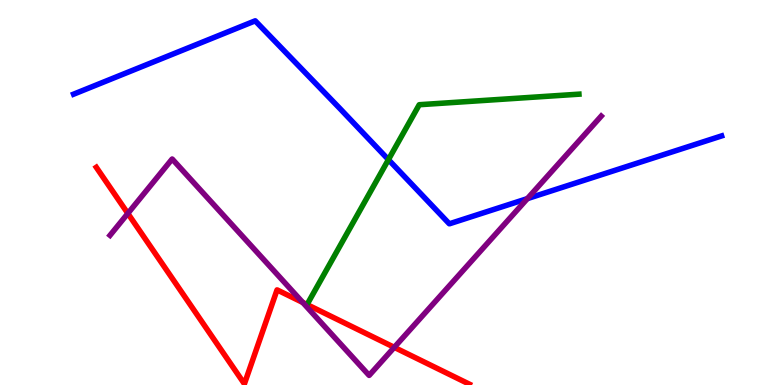[{'lines': ['blue', 'red'], 'intersections': []}, {'lines': ['green', 'red'], 'intersections': []}, {'lines': ['purple', 'red'], 'intersections': [{'x': 1.65, 'y': 4.46}, {'x': 3.91, 'y': 2.14}, {'x': 5.09, 'y': 0.978}]}, {'lines': ['blue', 'green'], 'intersections': [{'x': 5.01, 'y': 5.85}]}, {'lines': ['blue', 'purple'], 'intersections': [{'x': 6.8, 'y': 4.84}]}, {'lines': ['green', 'purple'], 'intersections': []}]